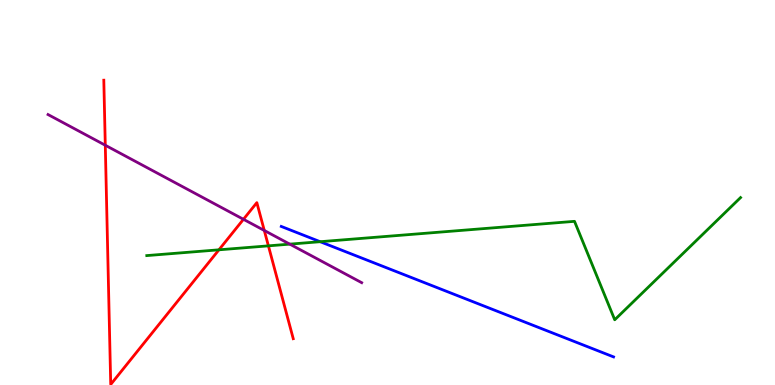[{'lines': ['blue', 'red'], 'intersections': []}, {'lines': ['green', 'red'], 'intersections': [{'x': 2.82, 'y': 3.51}, {'x': 3.46, 'y': 3.61}]}, {'lines': ['purple', 'red'], 'intersections': [{'x': 1.36, 'y': 6.23}, {'x': 3.14, 'y': 4.3}, {'x': 3.41, 'y': 4.01}]}, {'lines': ['blue', 'green'], 'intersections': [{'x': 4.13, 'y': 3.72}]}, {'lines': ['blue', 'purple'], 'intersections': []}, {'lines': ['green', 'purple'], 'intersections': [{'x': 3.74, 'y': 3.66}]}]